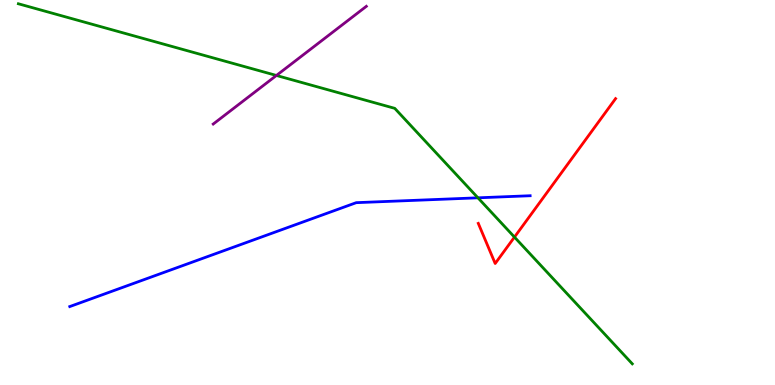[{'lines': ['blue', 'red'], 'intersections': []}, {'lines': ['green', 'red'], 'intersections': [{'x': 6.64, 'y': 3.84}]}, {'lines': ['purple', 'red'], 'intersections': []}, {'lines': ['blue', 'green'], 'intersections': [{'x': 6.17, 'y': 4.86}]}, {'lines': ['blue', 'purple'], 'intersections': []}, {'lines': ['green', 'purple'], 'intersections': [{'x': 3.57, 'y': 8.04}]}]